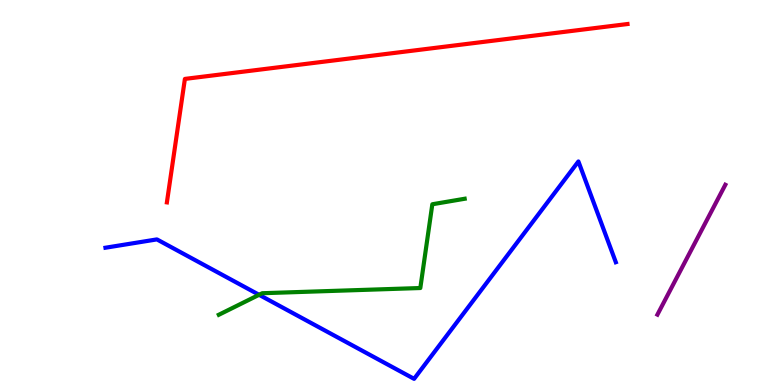[{'lines': ['blue', 'red'], 'intersections': []}, {'lines': ['green', 'red'], 'intersections': []}, {'lines': ['purple', 'red'], 'intersections': []}, {'lines': ['blue', 'green'], 'intersections': [{'x': 3.34, 'y': 2.34}]}, {'lines': ['blue', 'purple'], 'intersections': []}, {'lines': ['green', 'purple'], 'intersections': []}]